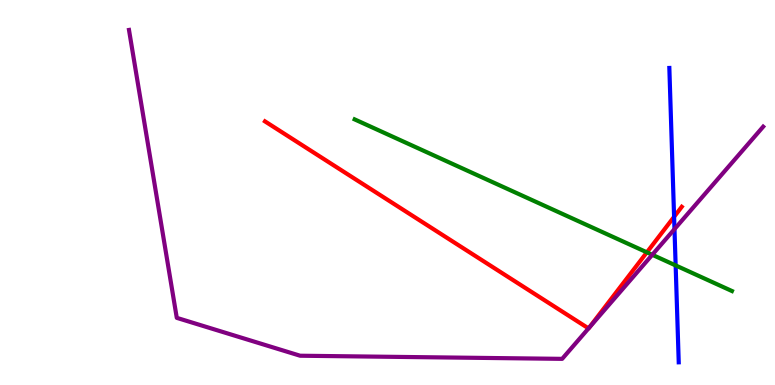[{'lines': ['blue', 'red'], 'intersections': [{'x': 8.7, 'y': 4.37}]}, {'lines': ['green', 'red'], 'intersections': [{'x': 8.35, 'y': 3.45}]}, {'lines': ['purple', 'red'], 'intersections': [{'x': 7.59, 'y': 1.47}, {'x': 7.6, 'y': 1.49}]}, {'lines': ['blue', 'green'], 'intersections': [{'x': 8.72, 'y': 3.11}]}, {'lines': ['blue', 'purple'], 'intersections': [{'x': 8.7, 'y': 4.05}]}, {'lines': ['green', 'purple'], 'intersections': [{'x': 8.42, 'y': 3.38}]}]